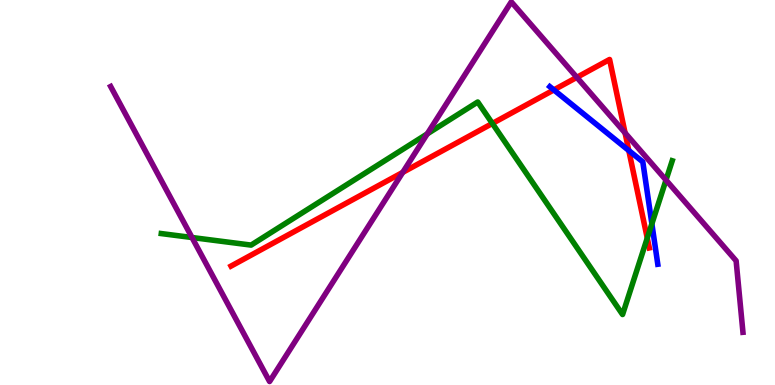[{'lines': ['blue', 'red'], 'intersections': [{'x': 7.15, 'y': 7.66}, {'x': 8.11, 'y': 6.09}]}, {'lines': ['green', 'red'], 'intersections': [{'x': 6.35, 'y': 6.79}, {'x': 8.35, 'y': 3.82}]}, {'lines': ['purple', 'red'], 'intersections': [{'x': 5.2, 'y': 5.52}, {'x': 7.44, 'y': 7.99}, {'x': 8.07, 'y': 6.55}]}, {'lines': ['blue', 'green'], 'intersections': [{'x': 8.41, 'y': 4.19}]}, {'lines': ['blue', 'purple'], 'intersections': []}, {'lines': ['green', 'purple'], 'intersections': [{'x': 2.48, 'y': 3.83}, {'x': 5.51, 'y': 6.52}, {'x': 8.59, 'y': 5.32}]}]